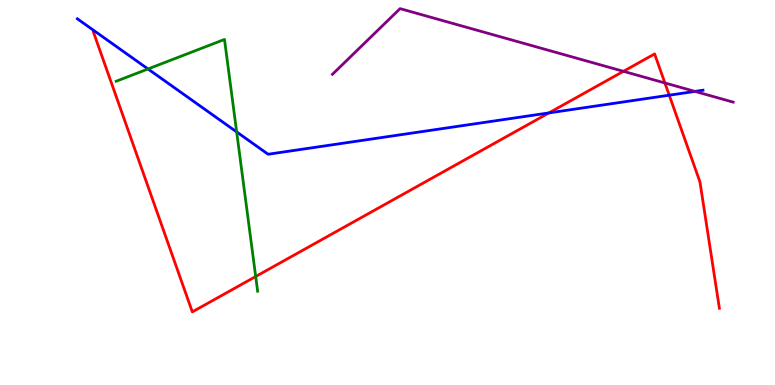[{'lines': ['blue', 'red'], 'intersections': [{'x': 7.08, 'y': 7.07}, {'x': 8.64, 'y': 7.53}]}, {'lines': ['green', 'red'], 'intersections': [{'x': 3.3, 'y': 2.82}]}, {'lines': ['purple', 'red'], 'intersections': [{'x': 8.04, 'y': 8.15}, {'x': 8.58, 'y': 7.85}]}, {'lines': ['blue', 'green'], 'intersections': [{'x': 1.91, 'y': 8.21}, {'x': 3.05, 'y': 6.57}]}, {'lines': ['blue', 'purple'], 'intersections': [{'x': 8.97, 'y': 7.63}]}, {'lines': ['green', 'purple'], 'intersections': []}]